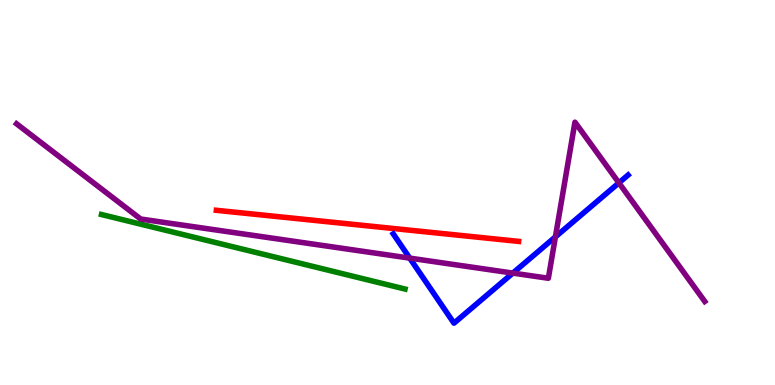[{'lines': ['blue', 'red'], 'intersections': []}, {'lines': ['green', 'red'], 'intersections': []}, {'lines': ['purple', 'red'], 'intersections': []}, {'lines': ['blue', 'green'], 'intersections': []}, {'lines': ['blue', 'purple'], 'intersections': [{'x': 5.29, 'y': 3.3}, {'x': 6.62, 'y': 2.91}, {'x': 7.17, 'y': 3.85}, {'x': 7.99, 'y': 5.25}]}, {'lines': ['green', 'purple'], 'intersections': []}]